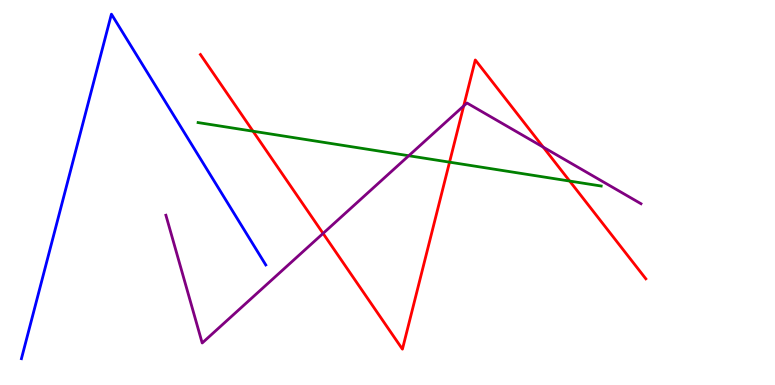[{'lines': ['blue', 'red'], 'intersections': []}, {'lines': ['green', 'red'], 'intersections': [{'x': 3.26, 'y': 6.59}, {'x': 5.8, 'y': 5.79}, {'x': 7.35, 'y': 5.3}]}, {'lines': ['purple', 'red'], 'intersections': [{'x': 4.17, 'y': 3.94}, {'x': 5.98, 'y': 7.25}, {'x': 7.01, 'y': 6.18}]}, {'lines': ['blue', 'green'], 'intersections': []}, {'lines': ['blue', 'purple'], 'intersections': []}, {'lines': ['green', 'purple'], 'intersections': [{'x': 5.27, 'y': 5.95}]}]